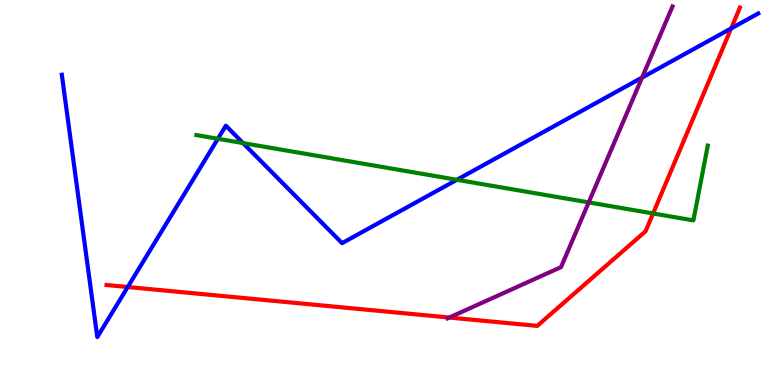[{'lines': ['blue', 'red'], 'intersections': [{'x': 1.65, 'y': 2.55}, {'x': 9.43, 'y': 9.26}]}, {'lines': ['green', 'red'], 'intersections': [{'x': 8.43, 'y': 4.46}]}, {'lines': ['purple', 'red'], 'intersections': [{'x': 5.8, 'y': 1.75}]}, {'lines': ['blue', 'green'], 'intersections': [{'x': 2.81, 'y': 6.4}, {'x': 3.14, 'y': 6.28}, {'x': 5.9, 'y': 5.33}]}, {'lines': ['blue', 'purple'], 'intersections': [{'x': 8.28, 'y': 7.99}]}, {'lines': ['green', 'purple'], 'intersections': [{'x': 7.6, 'y': 4.74}]}]